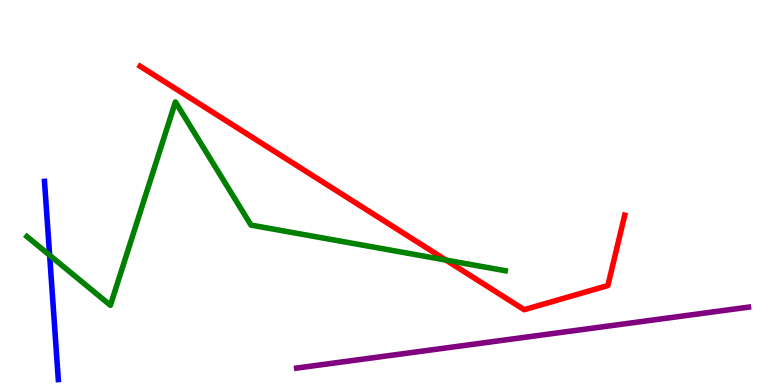[{'lines': ['blue', 'red'], 'intersections': []}, {'lines': ['green', 'red'], 'intersections': [{'x': 5.75, 'y': 3.24}]}, {'lines': ['purple', 'red'], 'intersections': []}, {'lines': ['blue', 'green'], 'intersections': [{'x': 0.64, 'y': 3.37}]}, {'lines': ['blue', 'purple'], 'intersections': []}, {'lines': ['green', 'purple'], 'intersections': []}]